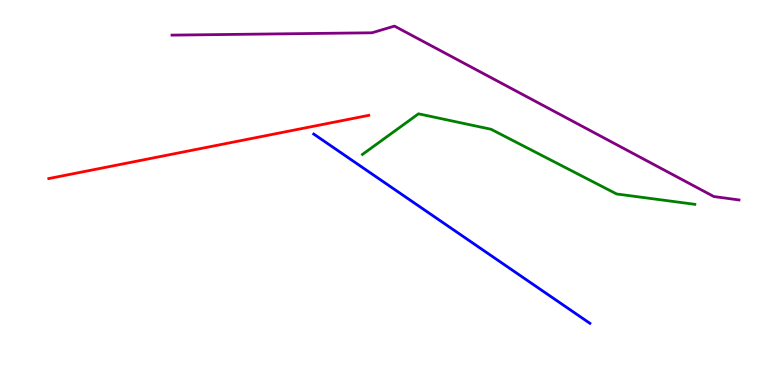[{'lines': ['blue', 'red'], 'intersections': []}, {'lines': ['green', 'red'], 'intersections': []}, {'lines': ['purple', 'red'], 'intersections': []}, {'lines': ['blue', 'green'], 'intersections': []}, {'lines': ['blue', 'purple'], 'intersections': []}, {'lines': ['green', 'purple'], 'intersections': []}]